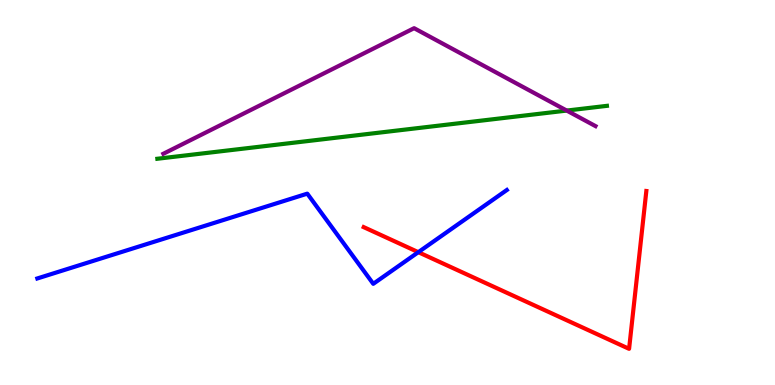[{'lines': ['blue', 'red'], 'intersections': [{'x': 5.4, 'y': 3.45}]}, {'lines': ['green', 'red'], 'intersections': []}, {'lines': ['purple', 'red'], 'intersections': []}, {'lines': ['blue', 'green'], 'intersections': []}, {'lines': ['blue', 'purple'], 'intersections': []}, {'lines': ['green', 'purple'], 'intersections': [{'x': 7.31, 'y': 7.13}]}]